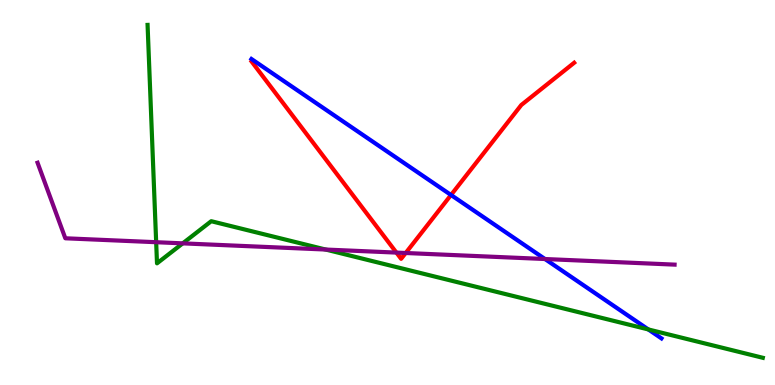[{'lines': ['blue', 'red'], 'intersections': [{'x': 5.82, 'y': 4.94}]}, {'lines': ['green', 'red'], 'intersections': []}, {'lines': ['purple', 'red'], 'intersections': [{'x': 5.11, 'y': 3.44}, {'x': 5.23, 'y': 3.43}]}, {'lines': ['blue', 'green'], 'intersections': [{'x': 8.37, 'y': 1.44}]}, {'lines': ['blue', 'purple'], 'intersections': [{'x': 7.03, 'y': 3.27}]}, {'lines': ['green', 'purple'], 'intersections': [{'x': 2.02, 'y': 3.71}, {'x': 2.36, 'y': 3.68}, {'x': 4.2, 'y': 3.52}]}]